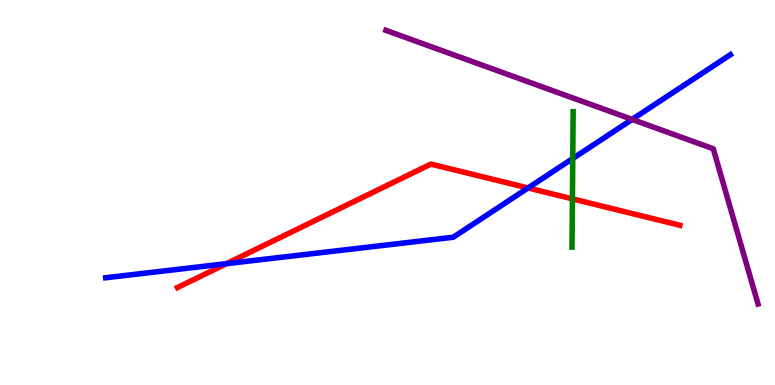[{'lines': ['blue', 'red'], 'intersections': [{'x': 2.92, 'y': 3.15}, {'x': 6.81, 'y': 5.12}]}, {'lines': ['green', 'red'], 'intersections': [{'x': 7.39, 'y': 4.83}]}, {'lines': ['purple', 'red'], 'intersections': []}, {'lines': ['blue', 'green'], 'intersections': [{'x': 7.39, 'y': 5.88}]}, {'lines': ['blue', 'purple'], 'intersections': [{'x': 8.16, 'y': 6.9}]}, {'lines': ['green', 'purple'], 'intersections': []}]